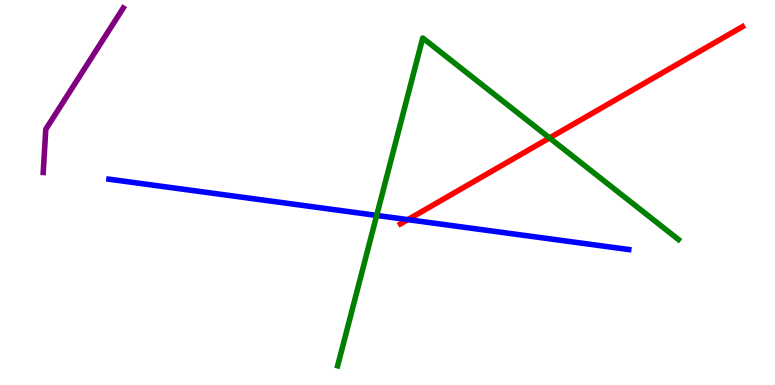[{'lines': ['blue', 'red'], 'intersections': [{'x': 5.26, 'y': 4.3}]}, {'lines': ['green', 'red'], 'intersections': [{'x': 7.09, 'y': 6.42}]}, {'lines': ['purple', 'red'], 'intersections': []}, {'lines': ['blue', 'green'], 'intersections': [{'x': 4.86, 'y': 4.4}]}, {'lines': ['blue', 'purple'], 'intersections': []}, {'lines': ['green', 'purple'], 'intersections': []}]